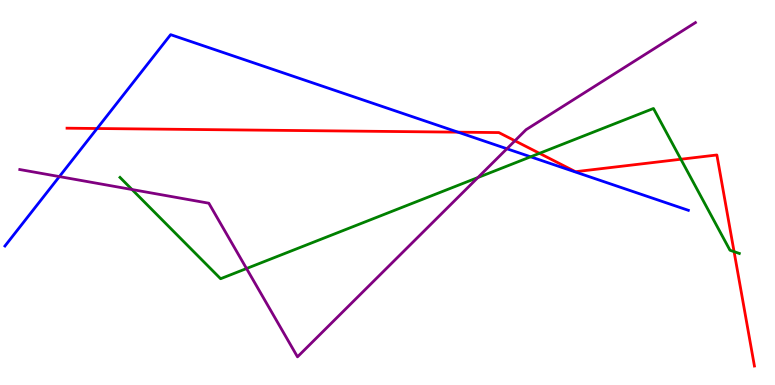[{'lines': ['blue', 'red'], 'intersections': [{'x': 1.25, 'y': 6.66}, {'x': 5.91, 'y': 6.57}]}, {'lines': ['green', 'red'], 'intersections': [{'x': 6.96, 'y': 6.02}, {'x': 8.79, 'y': 5.86}, {'x': 9.47, 'y': 3.46}]}, {'lines': ['purple', 'red'], 'intersections': [{'x': 6.64, 'y': 6.34}]}, {'lines': ['blue', 'green'], 'intersections': [{'x': 6.85, 'y': 5.93}]}, {'lines': ['blue', 'purple'], 'intersections': [{'x': 0.766, 'y': 5.41}, {'x': 6.54, 'y': 6.14}]}, {'lines': ['green', 'purple'], 'intersections': [{'x': 1.7, 'y': 5.08}, {'x': 3.18, 'y': 3.03}, {'x': 6.17, 'y': 5.39}]}]